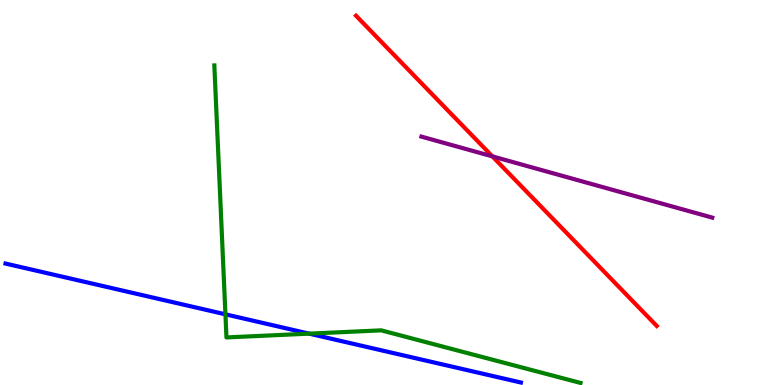[{'lines': ['blue', 'red'], 'intersections': []}, {'lines': ['green', 'red'], 'intersections': []}, {'lines': ['purple', 'red'], 'intersections': [{'x': 6.35, 'y': 5.94}]}, {'lines': ['blue', 'green'], 'intersections': [{'x': 2.91, 'y': 1.84}, {'x': 3.99, 'y': 1.33}]}, {'lines': ['blue', 'purple'], 'intersections': []}, {'lines': ['green', 'purple'], 'intersections': []}]